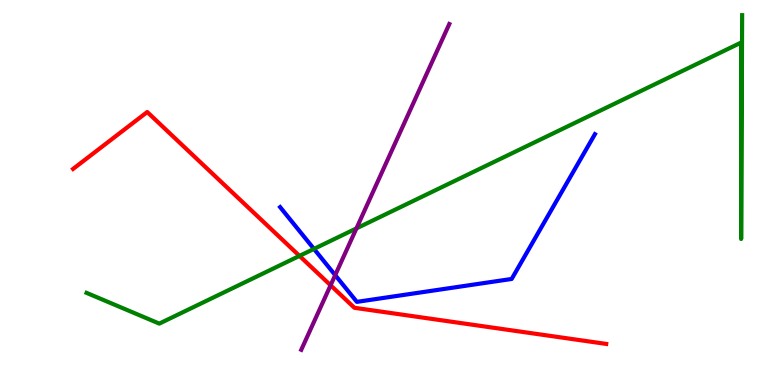[{'lines': ['blue', 'red'], 'intersections': []}, {'lines': ['green', 'red'], 'intersections': [{'x': 3.86, 'y': 3.35}]}, {'lines': ['purple', 'red'], 'intersections': [{'x': 4.27, 'y': 2.59}]}, {'lines': ['blue', 'green'], 'intersections': [{'x': 4.05, 'y': 3.54}]}, {'lines': ['blue', 'purple'], 'intersections': [{'x': 4.33, 'y': 2.85}]}, {'lines': ['green', 'purple'], 'intersections': [{'x': 4.6, 'y': 4.07}]}]